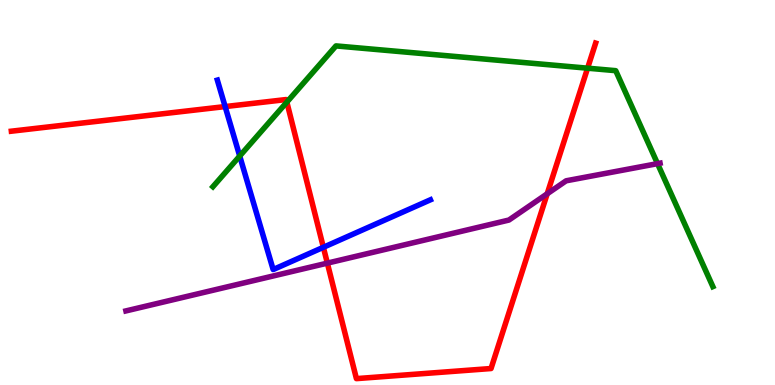[{'lines': ['blue', 'red'], 'intersections': [{'x': 2.91, 'y': 7.23}, {'x': 4.17, 'y': 3.58}]}, {'lines': ['green', 'red'], 'intersections': [{'x': 3.7, 'y': 7.35}, {'x': 7.58, 'y': 8.23}]}, {'lines': ['purple', 'red'], 'intersections': [{'x': 4.22, 'y': 3.17}, {'x': 7.06, 'y': 4.97}]}, {'lines': ['blue', 'green'], 'intersections': [{'x': 3.09, 'y': 5.95}]}, {'lines': ['blue', 'purple'], 'intersections': []}, {'lines': ['green', 'purple'], 'intersections': [{'x': 8.48, 'y': 5.75}]}]